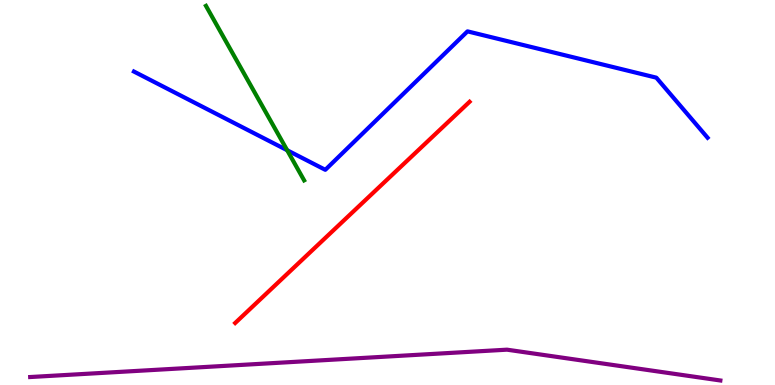[{'lines': ['blue', 'red'], 'intersections': []}, {'lines': ['green', 'red'], 'intersections': []}, {'lines': ['purple', 'red'], 'intersections': []}, {'lines': ['blue', 'green'], 'intersections': [{'x': 3.71, 'y': 6.1}]}, {'lines': ['blue', 'purple'], 'intersections': []}, {'lines': ['green', 'purple'], 'intersections': []}]